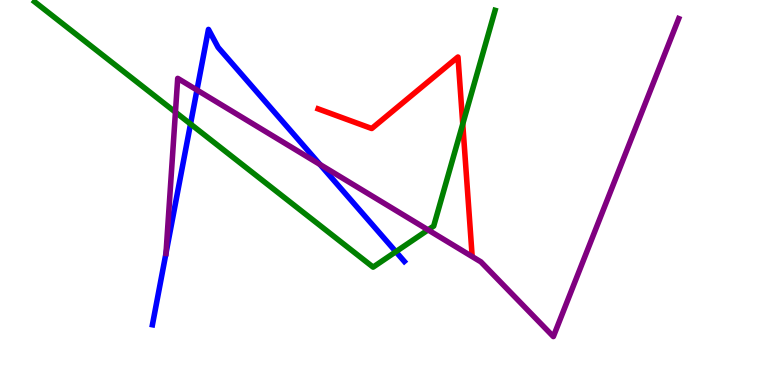[{'lines': ['blue', 'red'], 'intersections': []}, {'lines': ['green', 'red'], 'intersections': [{'x': 5.97, 'y': 6.78}]}, {'lines': ['purple', 'red'], 'intersections': []}, {'lines': ['blue', 'green'], 'intersections': [{'x': 2.46, 'y': 6.78}, {'x': 5.11, 'y': 3.46}]}, {'lines': ['blue', 'purple'], 'intersections': [{'x': 2.14, 'y': 3.42}, {'x': 2.54, 'y': 7.66}, {'x': 4.13, 'y': 5.73}]}, {'lines': ['green', 'purple'], 'intersections': [{'x': 2.26, 'y': 7.09}, {'x': 5.52, 'y': 4.03}]}]